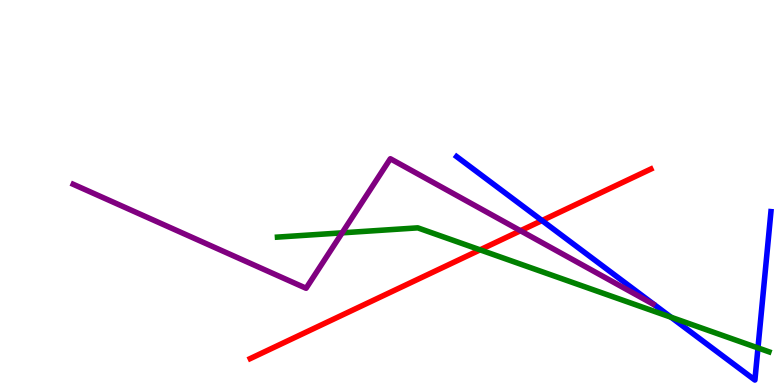[{'lines': ['blue', 'red'], 'intersections': [{'x': 6.99, 'y': 4.27}]}, {'lines': ['green', 'red'], 'intersections': [{'x': 6.19, 'y': 3.51}]}, {'lines': ['purple', 'red'], 'intersections': [{'x': 6.72, 'y': 4.01}]}, {'lines': ['blue', 'green'], 'intersections': [{'x': 8.66, 'y': 1.76}, {'x': 9.78, 'y': 0.963}]}, {'lines': ['blue', 'purple'], 'intersections': []}, {'lines': ['green', 'purple'], 'intersections': [{'x': 4.41, 'y': 3.95}]}]